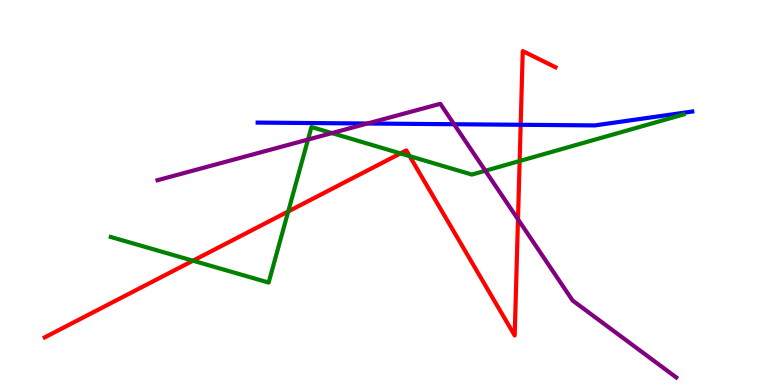[{'lines': ['blue', 'red'], 'intersections': [{'x': 6.72, 'y': 6.76}]}, {'lines': ['green', 'red'], 'intersections': [{'x': 2.49, 'y': 3.23}, {'x': 3.72, 'y': 4.51}, {'x': 5.17, 'y': 6.02}, {'x': 5.29, 'y': 5.94}, {'x': 6.71, 'y': 5.82}]}, {'lines': ['purple', 'red'], 'intersections': [{'x': 6.68, 'y': 4.3}]}, {'lines': ['blue', 'green'], 'intersections': []}, {'lines': ['blue', 'purple'], 'intersections': [{'x': 4.74, 'y': 6.79}, {'x': 5.86, 'y': 6.77}]}, {'lines': ['green', 'purple'], 'intersections': [{'x': 3.97, 'y': 6.38}, {'x': 4.28, 'y': 6.54}, {'x': 6.26, 'y': 5.56}]}]